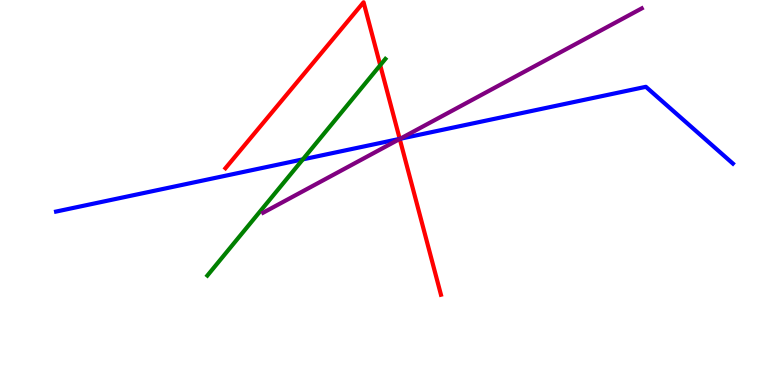[{'lines': ['blue', 'red'], 'intersections': [{'x': 5.16, 'y': 6.39}]}, {'lines': ['green', 'red'], 'intersections': [{'x': 4.91, 'y': 8.31}]}, {'lines': ['purple', 'red'], 'intersections': [{'x': 5.16, 'y': 6.39}]}, {'lines': ['blue', 'green'], 'intersections': [{'x': 3.91, 'y': 5.86}]}, {'lines': ['blue', 'purple'], 'intersections': [{'x': 5.16, 'y': 6.39}]}, {'lines': ['green', 'purple'], 'intersections': []}]